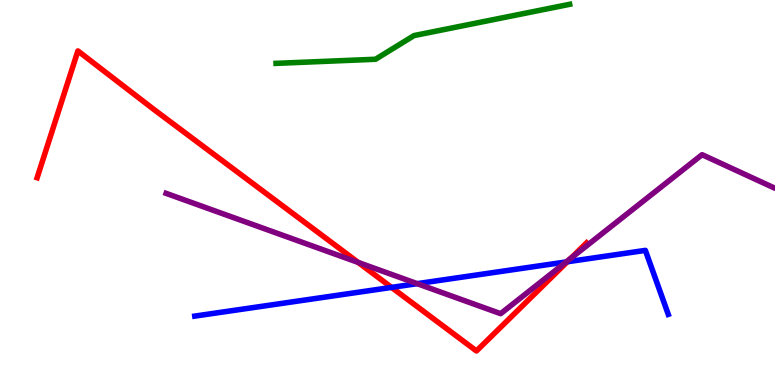[{'lines': ['blue', 'red'], 'intersections': [{'x': 5.05, 'y': 2.53}, {'x': 7.32, 'y': 3.2}]}, {'lines': ['green', 'red'], 'intersections': []}, {'lines': ['purple', 'red'], 'intersections': [{'x': 4.62, 'y': 3.18}, {'x': 7.37, 'y': 3.3}]}, {'lines': ['blue', 'green'], 'intersections': []}, {'lines': ['blue', 'purple'], 'intersections': [{'x': 5.38, 'y': 2.63}, {'x': 7.31, 'y': 3.2}]}, {'lines': ['green', 'purple'], 'intersections': []}]